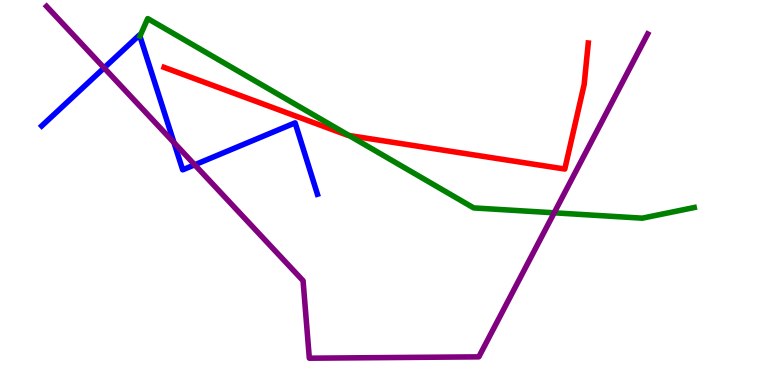[{'lines': ['blue', 'red'], 'intersections': []}, {'lines': ['green', 'red'], 'intersections': [{'x': 4.5, 'y': 6.48}]}, {'lines': ['purple', 'red'], 'intersections': []}, {'lines': ['blue', 'green'], 'intersections': []}, {'lines': ['blue', 'purple'], 'intersections': [{'x': 1.34, 'y': 8.24}, {'x': 2.24, 'y': 6.29}, {'x': 2.51, 'y': 5.72}]}, {'lines': ['green', 'purple'], 'intersections': [{'x': 7.15, 'y': 4.47}]}]